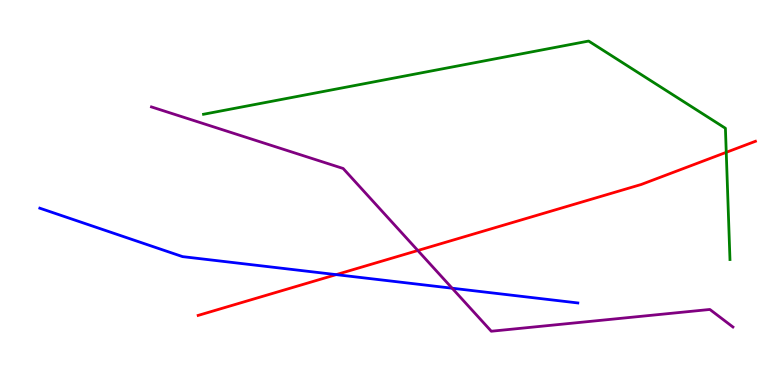[{'lines': ['blue', 'red'], 'intersections': [{'x': 4.34, 'y': 2.87}]}, {'lines': ['green', 'red'], 'intersections': [{'x': 9.37, 'y': 6.04}]}, {'lines': ['purple', 'red'], 'intersections': [{'x': 5.39, 'y': 3.49}]}, {'lines': ['blue', 'green'], 'intersections': []}, {'lines': ['blue', 'purple'], 'intersections': [{'x': 5.83, 'y': 2.51}]}, {'lines': ['green', 'purple'], 'intersections': []}]